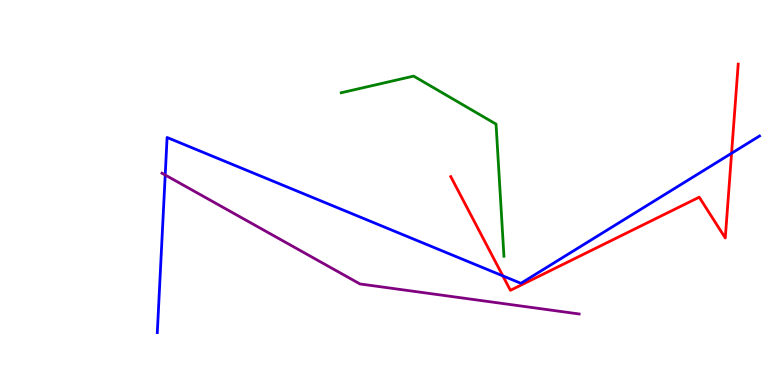[{'lines': ['blue', 'red'], 'intersections': [{'x': 6.49, 'y': 2.83}, {'x': 9.44, 'y': 6.02}]}, {'lines': ['green', 'red'], 'intersections': []}, {'lines': ['purple', 'red'], 'intersections': []}, {'lines': ['blue', 'green'], 'intersections': []}, {'lines': ['blue', 'purple'], 'intersections': [{'x': 2.13, 'y': 5.45}]}, {'lines': ['green', 'purple'], 'intersections': []}]